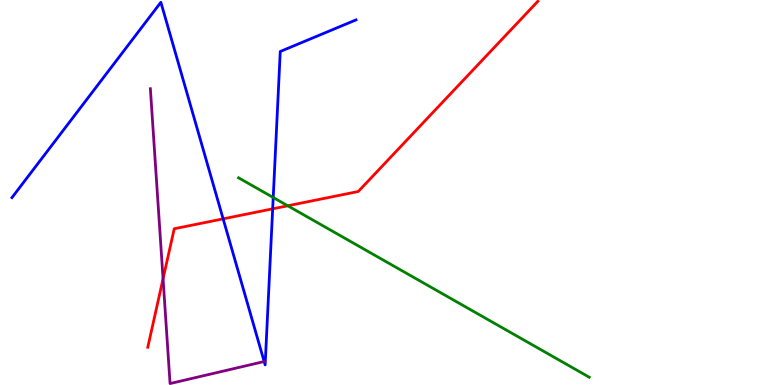[{'lines': ['blue', 'red'], 'intersections': [{'x': 2.88, 'y': 4.32}, {'x': 3.52, 'y': 4.58}]}, {'lines': ['green', 'red'], 'intersections': [{'x': 3.71, 'y': 4.66}]}, {'lines': ['purple', 'red'], 'intersections': [{'x': 2.1, 'y': 2.76}]}, {'lines': ['blue', 'green'], 'intersections': [{'x': 3.53, 'y': 4.87}]}, {'lines': ['blue', 'purple'], 'intersections': []}, {'lines': ['green', 'purple'], 'intersections': []}]